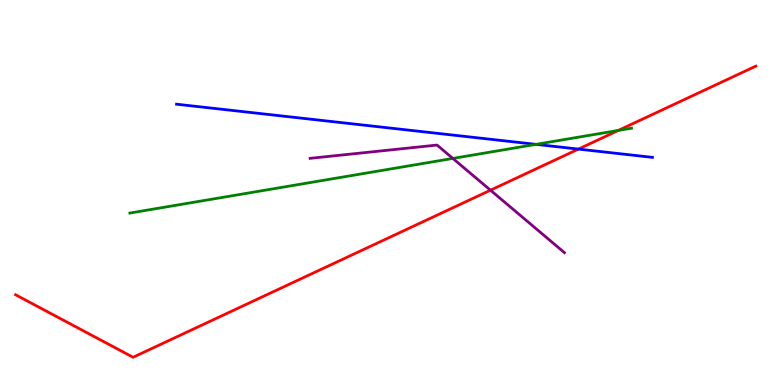[{'lines': ['blue', 'red'], 'intersections': [{'x': 7.46, 'y': 6.13}]}, {'lines': ['green', 'red'], 'intersections': [{'x': 7.98, 'y': 6.61}]}, {'lines': ['purple', 'red'], 'intersections': [{'x': 6.33, 'y': 5.06}]}, {'lines': ['blue', 'green'], 'intersections': [{'x': 6.92, 'y': 6.25}]}, {'lines': ['blue', 'purple'], 'intersections': []}, {'lines': ['green', 'purple'], 'intersections': [{'x': 5.84, 'y': 5.89}]}]